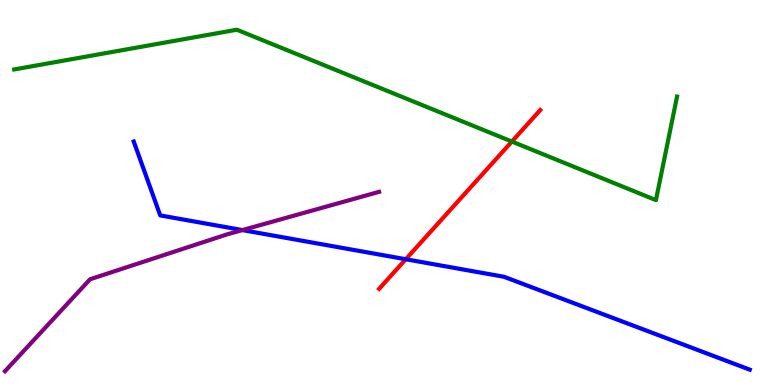[{'lines': ['blue', 'red'], 'intersections': [{'x': 5.24, 'y': 3.27}]}, {'lines': ['green', 'red'], 'intersections': [{'x': 6.6, 'y': 6.32}]}, {'lines': ['purple', 'red'], 'intersections': []}, {'lines': ['blue', 'green'], 'intersections': []}, {'lines': ['blue', 'purple'], 'intersections': [{'x': 3.13, 'y': 4.02}]}, {'lines': ['green', 'purple'], 'intersections': []}]